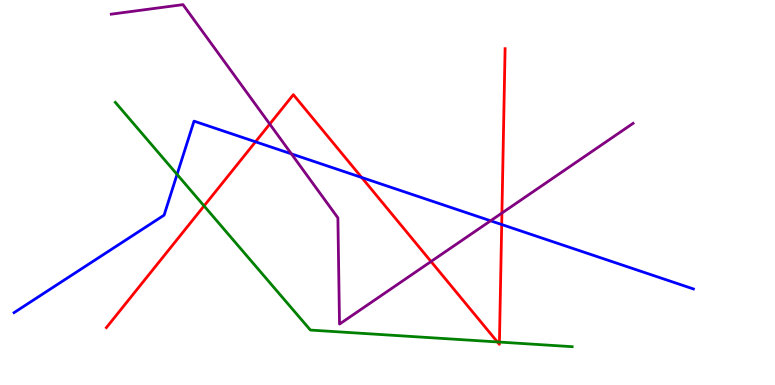[{'lines': ['blue', 'red'], 'intersections': [{'x': 3.3, 'y': 6.32}, {'x': 4.67, 'y': 5.39}, {'x': 6.47, 'y': 4.17}]}, {'lines': ['green', 'red'], 'intersections': [{'x': 2.63, 'y': 4.65}, {'x': 6.42, 'y': 1.12}, {'x': 6.44, 'y': 1.12}]}, {'lines': ['purple', 'red'], 'intersections': [{'x': 3.48, 'y': 6.78}, {'x': 5.56, 'y': 3.21}, {'x': 6.48, 'y': 4.47}]}, {'lines': ['blue', 'green'], 'intersections': [{'x': 2.28, 'y': 5.47}]}, {'lines': ['blue', 'purple'], 'intersections': [{'x': 3.76, 'y': 6.0}, {'x': 6.33, 'y': 4.27}]}, {'lines': ['green', 'purple'], 'intersections': []}]